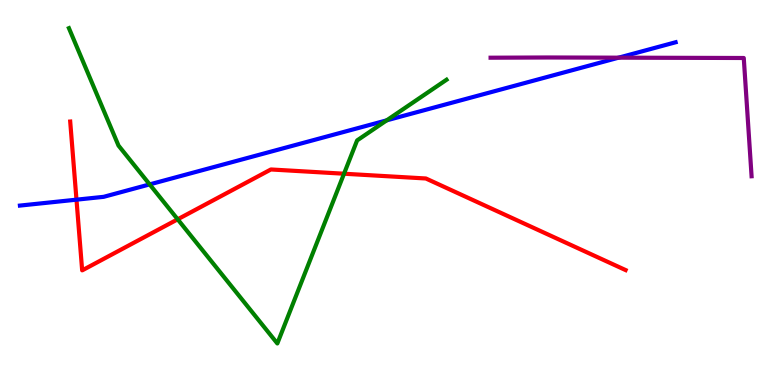[{'lines': ['blue', 'red'], 'intersections': [{'x': 0.987, 'y': 4.81}]}, {'lines': ['green', 'red'], 'intersections': [{'x': 2.29, 'y': 4.3}, {'x': 4.44, 'y': 5.49}]}, {'lines': ['purple', 'red'], 'intersections': []}, {'lines': ['blue', 'green'], 'intersections': [{'x': 1.93, 'y': 5.21}, {'x': 4.99, 'y': 6.87}]}, {'lines': ['blue', 'purple'], 'intersections': [{'x': 7.98, 'y': 8.5}]}, {'lines': ['green', 'purple'], 'intersections': []}]